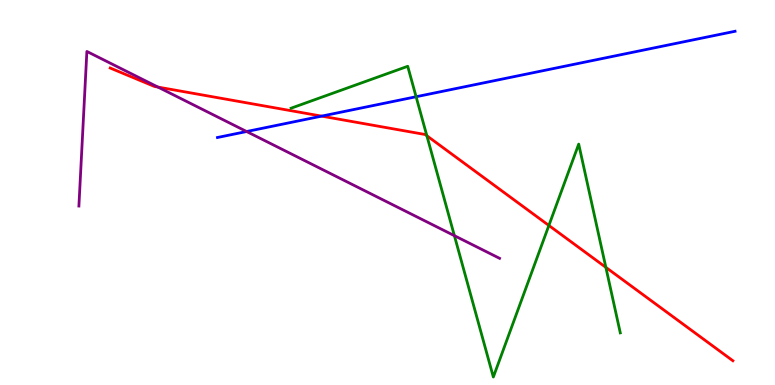[{'lines': ['blue', 'red'], 'intersections': [{'x': 4.15, 'y': 6.98}]}, {'lines': ['green', 'red'], 'intersections': [{'x': 5.51, 'y': 6.47}, {'x': 7.08, 'y': 4.14}, {'x': 7.82, 'y': 3.06}]}, {'lines': ['purple', 'red'], 'intersections': [{'x': 2.04, 'y': 7.74}]}, {'lines': ['blue', 'green'], 'intersections': [{'x': 5.37, 'y': 7.49}]}, {'lines': ['blue', 'purple'], 'intersections': [{'x': 3.18, 'y': 6.58}]}, {'lines': ['green', 'purple'], 'intersections': [{'x': 5.86, 'y': 3.88}]}]